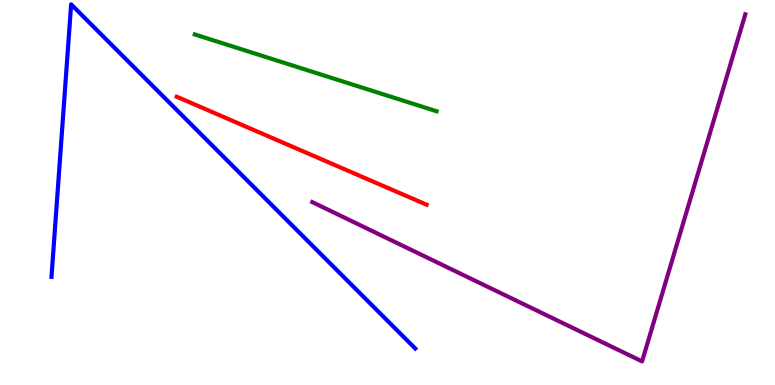[{'lines': ['blue', 'red'], 'intersections': []}, {'lines': ['green', 'red'], 'intersections': []}, {'lines': ['purple', 'red'], 'intersections': []}, {'lines': ['blue', 'green'], 'intersections': []}, {'lines': ['blue', 'purple'], 'intersections': []}, {'lines': ['green', 'purple'], 'intersections': []}]